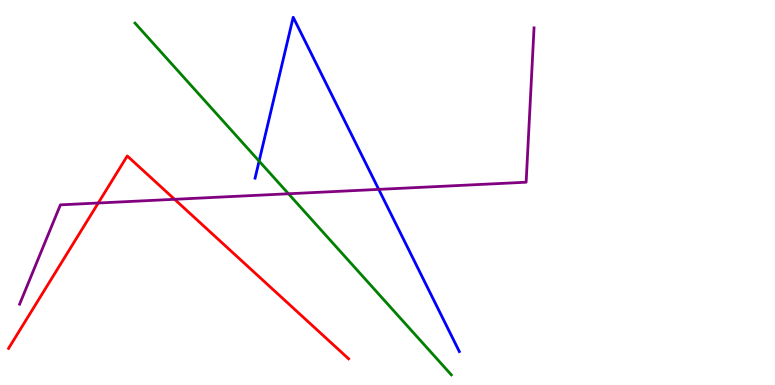[{'lines': ['blue', 'red'], 'intersections': []}, {'lines': ['green', 'red'], 'intersections': []}, {'lines': ['purple', 'red'], 'intersections': [{'x': 1.27, 'y': 4.73}, {'x': 2.25, 'y': 4.82}]}, {'lines': ['blue', 'green'], 'intersections': [{'x': 3.34, 'y': 5.82}]}, {'lines': ['blue', 'purple'], 'intersections': [{'x': 4.89, 'y': 5.08}]}, {'lines': ['green', 'purple'], 'intersections': [{'x': 3.72, 'y': 4.97}]}]